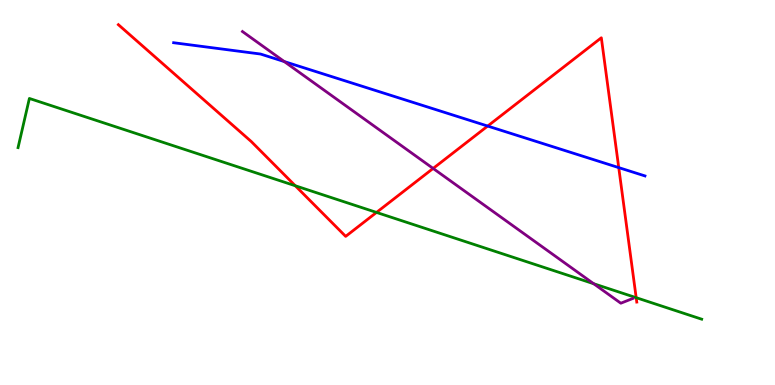[{'lines': ['blue', 'red'], 'intersections': [{'x': 6.29, 'y': 6.73}, {'x': 7.98, 'y': 5.65}]}, {'lines': ['green', 'red'], 'intersections': [{'x': 3.81, 'y': 5.18}, {'x': 4.86, 'y': 4.48}, {'x': 8.21, 'y': 2.27}]}, {'lines': ['purple', 'red'], 'intersections': [{'x': 5.59, 'y': 5.63}]}, {'lines': ['blue', 'green'], 'intersections': []}, {'lines': ['blue', 'purple'], 'intersections': [{'x': 3.67, 'y': 8.4}]}, {'lines': ['green', 'purple'], 'intersections': [{'x': 7.66, 'y': 2.63}]}]